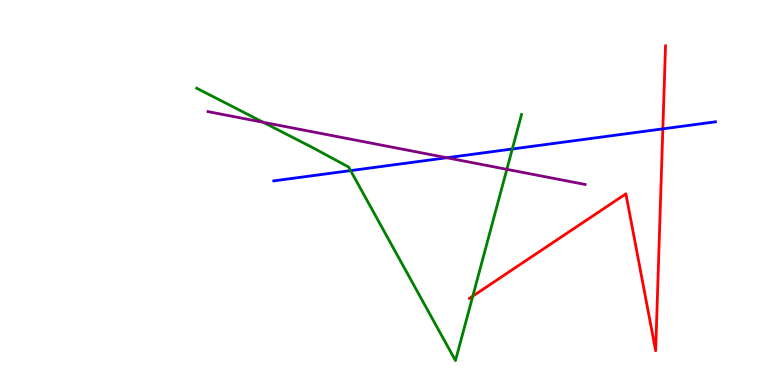[{'lines': ['blue', 'red'], 'intersections': [{'x': 8.55, 'y': 6.65}]}, {'lines': ['green', 'red'], 'intersections': [{'x': 6.1, 'y': 2.31}]}, {'lines': ['purple', 'red'], 'intersections': []}, {'lines': ['blue', 'green'], 'intersections': [{'x': 4.52, 'y': 5.57}, {'x': 6.61, 'y': 6.13}]}, {'lines': ['blue', 'purple'], 'intersections': [{'x': 5.77, 'y': 5.9}]}, {'lines': ['green', 'purple'], 'intersections': [{'x': 3.4, 'y': 6.82}, {'x': 6.54, 'y': 5.6}]}]